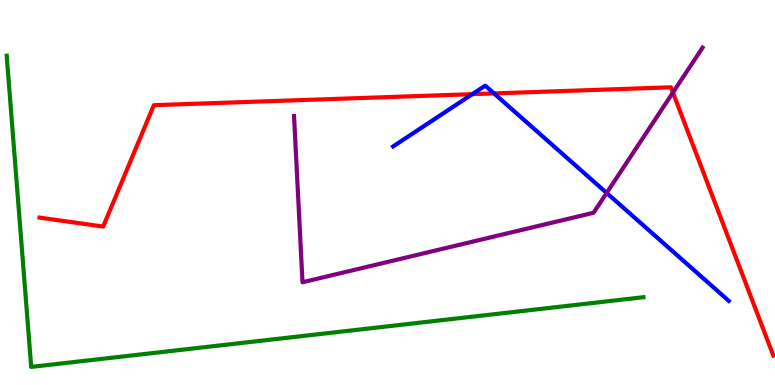[{'lines': ['blue', 'red'], 'intersections': [{'x': 6.09, 'y': 7.55}, {'x': 6.37, 'y': 7.57}]}, {'lines': ['green', 'red'], 'intersections': []}, {'lines': ['purple', 'red'], 'intersections': [{'x': 8.68, 'y': 7.6}]}, {'lines': ['blue', 'green'], 'intersections': []}, {'lines': ['blue', 'purple'], 'intersections': [{'x': 7.83, 'y': 4.99}]}, {'lines': ['green', 'purple'], 'intersections': []}]